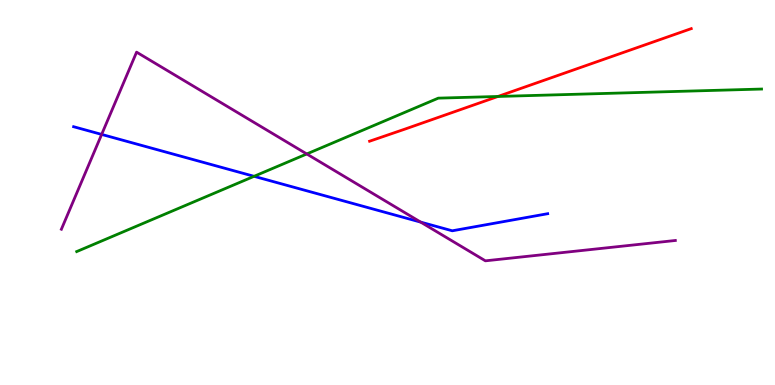[{'lines': ['blue', 'red'], 'intersections': []}, {'lines': ['green', 'red'], 'intersections': [{'x': 6.43, 'y': 7.49}]}, {'lines': ['purple', 'red'], 'intersections': []}, {'lines': ['blue', 'green'], 'intersections': [{'x': 3.28, 'y': 5.42}]}, {'lines': ['blue', 'purple'], 'intersections': [{'x': 1.31, 'y': 6.51}, {'x': 5.43, 'y': 4.23}]}, {'lines': ['green', 'purple'], 'intersections': [{'x': 3.96, 'y': 6.0}]}]